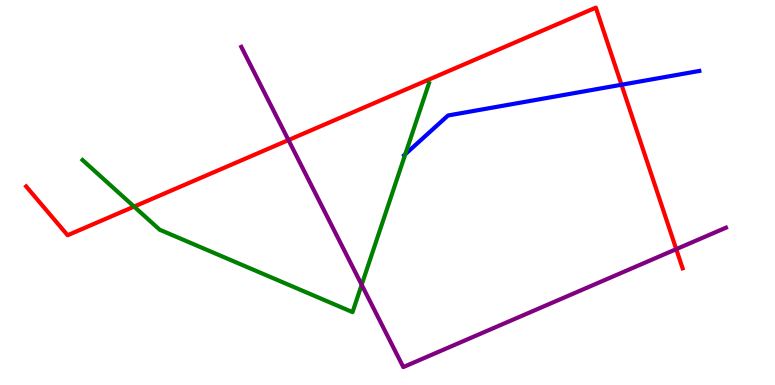[{'lines': ['blue', 'red'], 'intersections': [{'x': 8.02, 'y': 7.8}]}, {'lines': ['green', 'red'], 'intersections': [{'x': 1.73, 'y': 4.63}]}, {'lines': ['purple', 'red'], 'intersections': [{'x': 3.72, 'y': 6.36}, {'x': 8.73, 'y': 3.53}]}, {'lines': ['blue', 'green'], 'intersections': [{'x': 5.23, 'y': 6.0}]}, {'lines': ['blue', 'purple'], 'intersections': []}, {'lines': ['green', 'purple'], 'intersections': [{'x': 4.67, 'y': 2.6}]}]